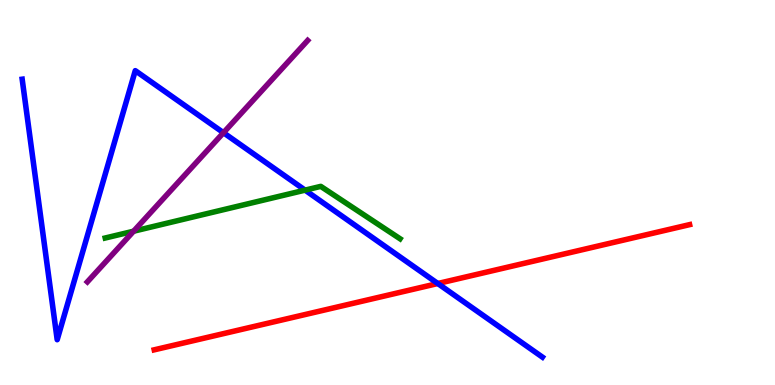[{'lines': ['blue', 'red'], 'intersections': [{'x': 5.65, 'y': 2.64}]}, {'lines': ['green', 'red'], 'intersections': []}, {'lines': ['purple', 'red'], 'intersections': []}, {'lines': ['blue', 'green'], 'intersections': [{'x': 3.94, 'y': 5.06}]}, {'lines': ['blue', 'purple'], 'intersections': [{'x': 2.88, 'y': 6.55}]}, {'lines': ['green', 'purple'], 'intersections': [{'x': 1.72, 'y': 3.99}]}]